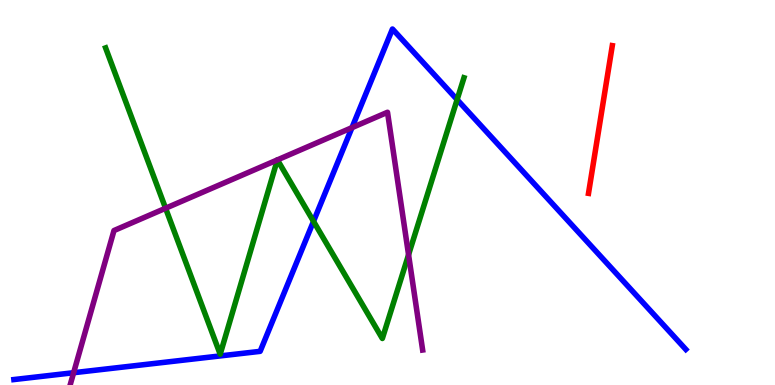[{'lines': ['blue', 'red'], 'intersections': []}, {'lines': ['green', 'red'], 'intersections': []}, {'lines': ['purple', 'red'], 'intersections': []}, {'lines': ['blue', 'green'], 'intersections': [{'x': 4.05, 'y': 4.25}, {'x': 5.9, 'y': 7.41}]}, {'lines': ['blue', 'purple'], 'intersections': [{'x': 0.95, 'y': 0.319}, {'x': 4.54, 'y': 6.68}]}, {'lines': ['green', 'purple'], 'intersections': [{'x': 2.14, 'y': 4.59}, {'x': 3.58, 'y': 5.85}, {'x': 3.58, 'y': 5.85}, {'x': 5.27, 'y': 3.38}]}]